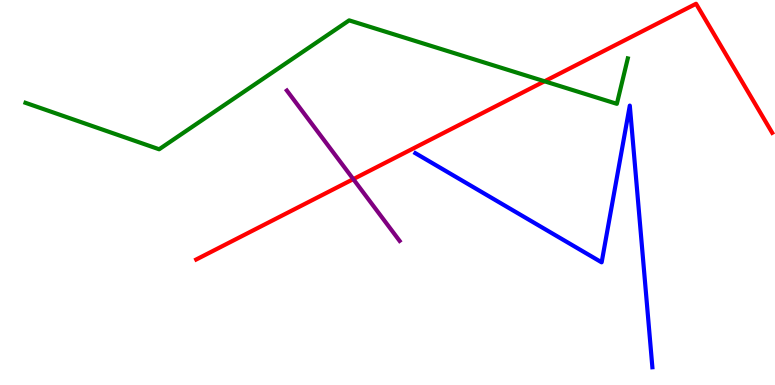[{'lines': ['blue', 'red'], 'intersections': []}, {'lines': ['green', 'red'], 'intersections': [{'x': 7.03, 'y': 7.89}]}, {'lines': ['purple', 'red'], 'intersections': [{'x': 4.56, 'y': 5.35}]}, {'lines': ['blue', 'green'], 'intersections': []}, {'lines': ['blue', 'purple'], 'intersections': []}, {'lines': ['green', 'purple'], 'intersections': []}]